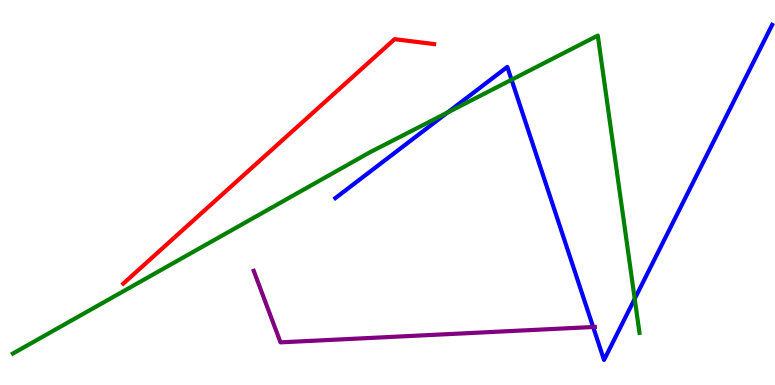[{'lines': ['blue', 'red'], 'intersections': []}, {'lines': ['green', 'red'], 'intersections': []}, {'lines': ['purple', 'red'], 'intersections': []}, {'lines': ['blue', 'green'], 'intersections': [{'x': 5.77, 'y': 7.08}, {'x': 6.6, 'y': 7.93}, {'x': 8.19, 'y': 2.24}]}, {'lines': ['blue', 'purple'], 'intersections': [{'x': 7.65, 'y': 1.51}]}, {'lines': ['green', 'purple'], 'intersections': []}]